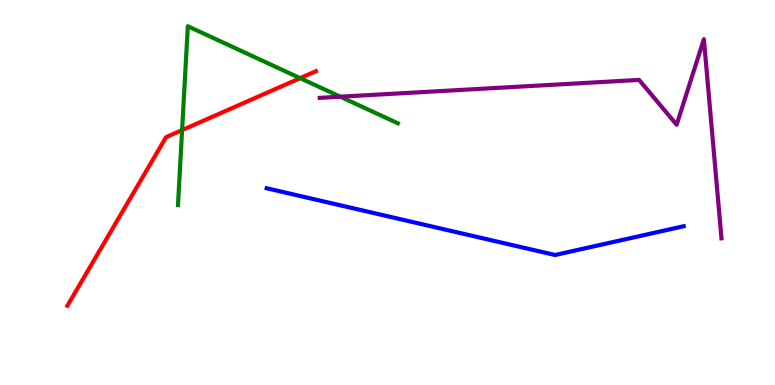[{'lines': ['blue', 'red'], 'intersections': []}, {'lines': ['green', 'red'], 'intersections': [{'x': 2.35, 'y': 6.62}, {'x': 3.87, 'y': 7.97}]}, {'lines': ['purple', 'red'], 'intersections': []}, {'lines': ['blue', 'green'], 'intersections': []}, {'lines': ['blue', 'purple'], 'intersections': []}, {'lines': ['green', 'purple'], 'intersections': [{'x': 4.39, 'y': 7.49}]}]